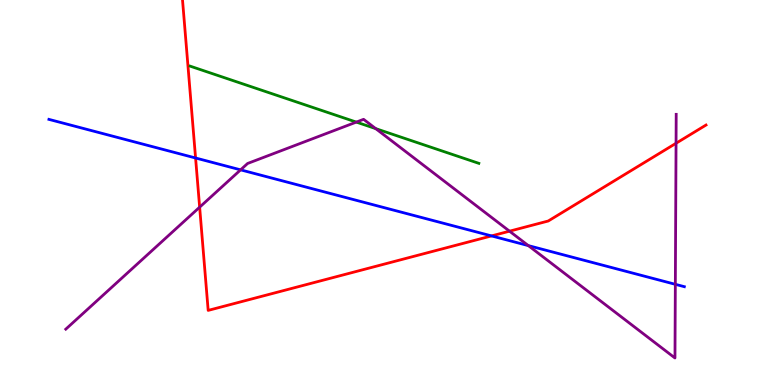[{'lines': ['blue', 'red'], 'intersections': [{'x': 2.52, 'y': 5.9}, {'x': 6.34, 'y': 3.87}]}, {'lines': ['green', 'red'], 'intersections': []}, {'lines': ['purple', 'red'], 'intersections': [{'x': 2.58, 'y': 4.62}, {'x': 6.57, 'y': 4.0}, {'x': 8.72, 'y': 6.28}]}, {'lines': ['blue', 'green'], 'intersections': []}, {'lines': ['blue', 'purple'], 'intersections': [{'x': 3.1, 'y': 5.59}, {'x': 6.82, 'y': 3.62}, {'x': 8.71, 'y': 2.62}]}, {'lines': ['green', 'purple'], 'intersections': [{'x': 4.6, 'y': 6.83}, {'x': 4.85, 'y': 6.66}]}]